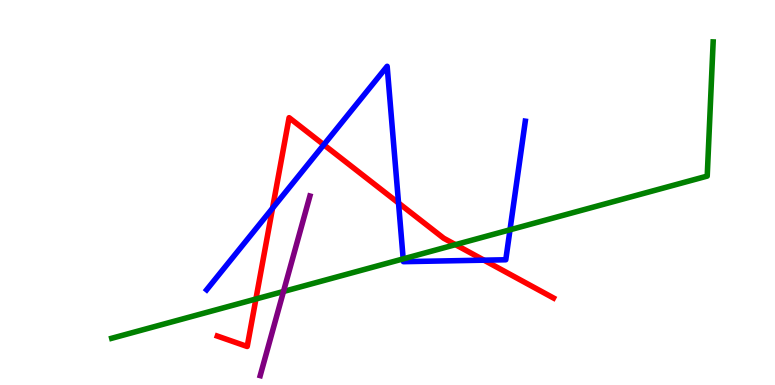[{'lines': ['blue', 'red'], 'intersections': [{'x': 3.52, 'y': 4.59}, {'x': 4.18, 'y': 6.24}, {'x': 5.14, 'y': 4.73}, {'x': 6.25, 'y': 3.24}]}, {'lines': ['green', 'red'], 'intersections': [{'x': 3.3, 'y': 2.23}, {'x': 5.88, 'y': 3.65}]}, {'lines': ['purple', 'red'], 'intersections': []}, {'lines': ['blue', 'green'], 'intersections': [{'x': 5.2, 'y': 3.28}, {'x': 6.58, 'y': 4.03}]}, {'lines': ['blue', 'purple'], 'intersections': []}, {'lines': ['green', 'purple'], 'intersections': [{'x': 3.66, 'y': 2.43}]}]